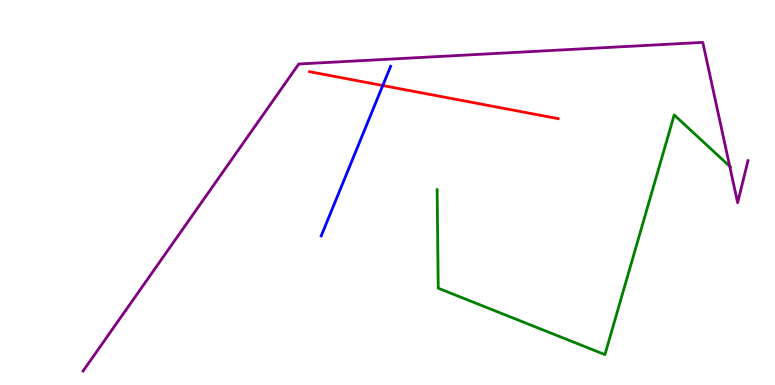[{'lines': ['blue', 'red'], 'intersections': [{'x': 4.94, 'y': 7.78}]}, {'lines': ['green', 'red'], 'intersections': []}, {'lines': ['purple', 'red'], 'intersections': []}, {'lines': ['blue', 'green'], 'intersections': []}, {'lines': ['blue', 'purple'], 'intersections': []}, {'lines': ['green', 'purple'], 'intersections': [{'x': 9.42, 'y': 5.68}]}]